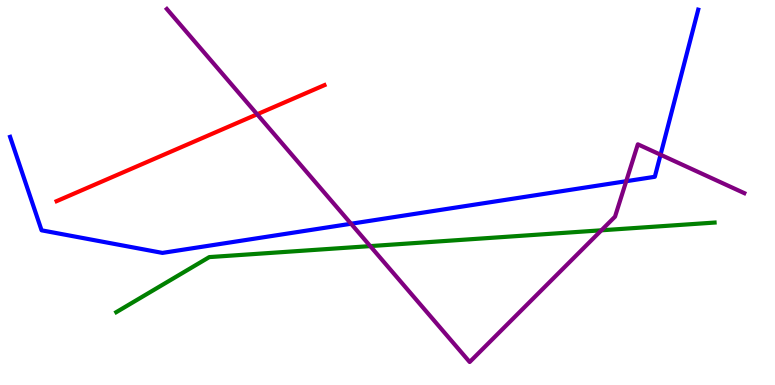[{'lines': ['blue', 'red'], 'intersections': []}, {'lines': ['green', 'red'], 'intersections': []}, {'lines': ['purple', 'red'], 'intersections': [{'x': 3.32, 'y': 7.03}]}, {'lines': ['blue', 'green'], 'intersections': []}, {'lines': ['blue', 'purple'], 'intersections': [{'x': 4.53, 'y': 4.19}, {'x': 8.08, 'y': 5.29}, {'x': 8.52, 'y': 5.98}]}, {'lines': ['green', 'purple'], 'intersections': [{'x': 4.78, 'y': 3.61}, {'x': 7.76, 'y': 4.02}]}]